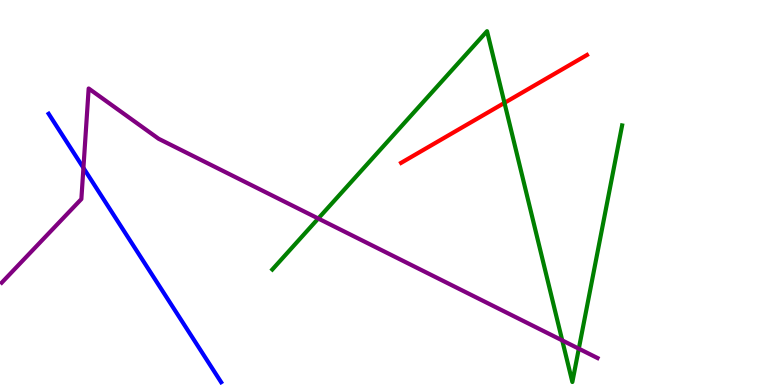[{'lines': ['blue', 'red'], 'intersections': []}, {'lines': ['green', 'red'], 'intersections': [{'x': 6.51, 'y': 7.33}]}, {'lines': ['purple', 'red'], 'intersections': []}, {'lines': ['blue', 'green'], 'intersections': []}, {'lines': ['blue', 'purple'], 'intersections': [{'x': 1.08, 'y': 5.64}]}, {'lines': ['green', 'purple'], 'intersections': [{'x': 4.11, 'y': 4.32}, {'x': 7.25, 'y': 1.16}, {'x': 7.47, 'y': 0.943}]}]